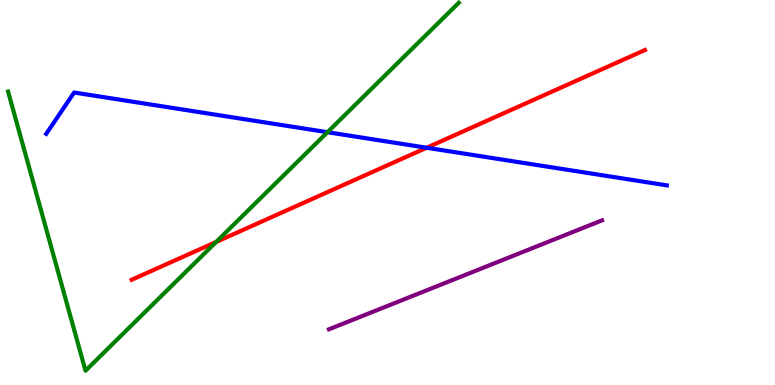[{'lines': ['blue', 'red'], 'intersections': [{'x': 5.51, 'y': 6.16}]}, {'lines': ['green', 'red'], 'intersections': [{'x': 2.79, 'y': 3.72}]}, {'lines': ['purple', 'red'], 'intersections': []}, {'lines': ['blue', 'green'], 'intersections': [{'x': 4.23, 'y': 6.57}]}, {'lines': ['blue', 'purple'], 'intersections': []}, {'lines': ['green', 'purple'], 'intersections': []}]